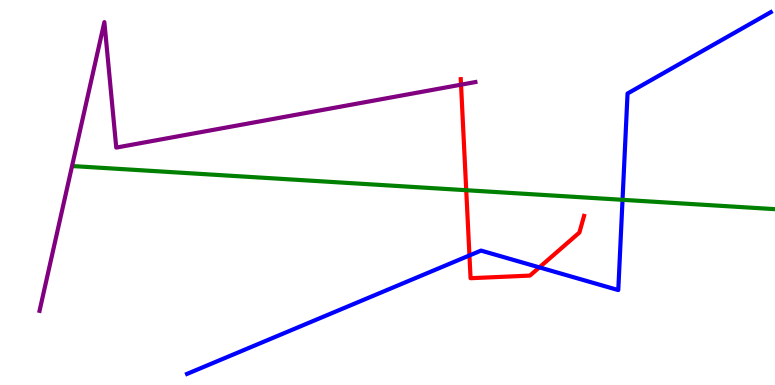[{'lines': ['blue', 'red'], 'intersections': [{'x': 6.06, 'y': 3.37}, {'x': 6.96, 'y': 3.06}]}, {'lines': ['green', 'red'], 'intersections': [{'x': 6.02, 'y': 5.06}]}, {'lines': ['purple', 'red'], 'intersections': [{'x': 5.95, 'y': 7.8}]}, {'lines': ['blue', 'green'], 'intersections': [{'x': 8.03, 'y': 4.81}]}, {'lines': ['blue', 'purple'], 'intersections': []}, {'lines': ['green', 'purple'], 'intersections': []}]